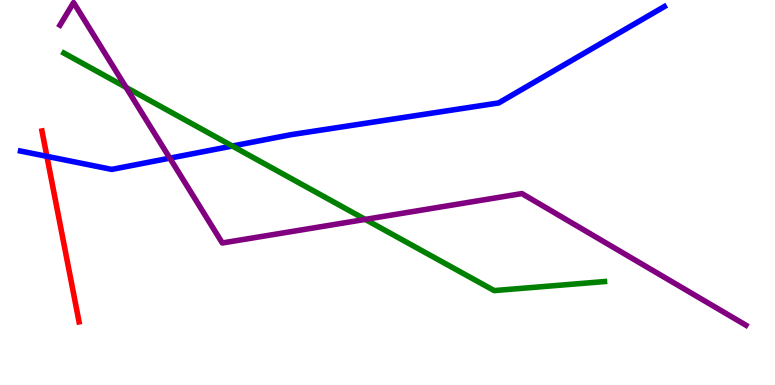[{'lines': ['blue', 'red'], 'intersections': [{'x': 0.605, 'y': 5.94}]}, {'lines': ['green', 'red'], 'intersections': []}, {'lines': ['purple', 'red'], 'intersections': []}, {'lines': ['blue', 'green'], 'intersections': [{'x': 3.0, 'y': 6.21}]}, {'lines': ['blue', 'purple'], 'intersections': [{'x': 2.19, 'y': 5.89}]}, {'lines': ['green', 'purple'], 'intersections': [{'x': 1.63, 'y': 7.73}, {'x': 4.71, 'y': 4.3}]}]